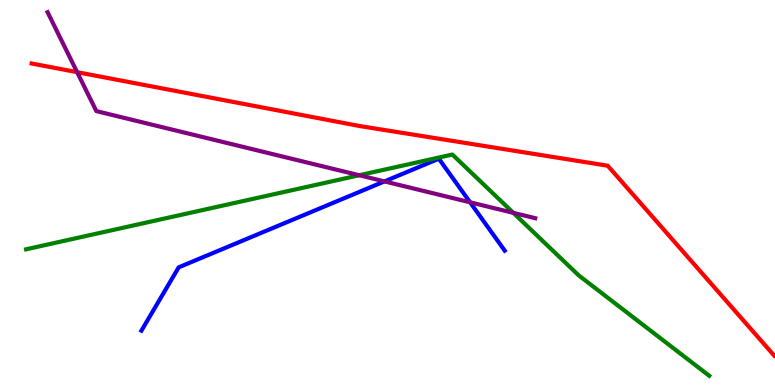[{'lines': ['blue', 'red'], 'intersections': []}, {'lines': ['green', 'red'], 'intersections': []}, {'lines': ['purple', 'red'], 'intersections': [{'x': 0.996, 'y': 8.13}]}, {'lines': ['blue', 'green'], 'intersections': []}, {'lines': ['blue', 'purple'], 'intersections': [{'x': 4.96, 'y': 5.29}, {'x': 6.07, 'y': 4.75}]}, {'lines': ['green', 'purple'], 'intersections': [{'x': 4.64, 'y': 5.45}, {'x': 6.62, 'y': 4.47}]}]